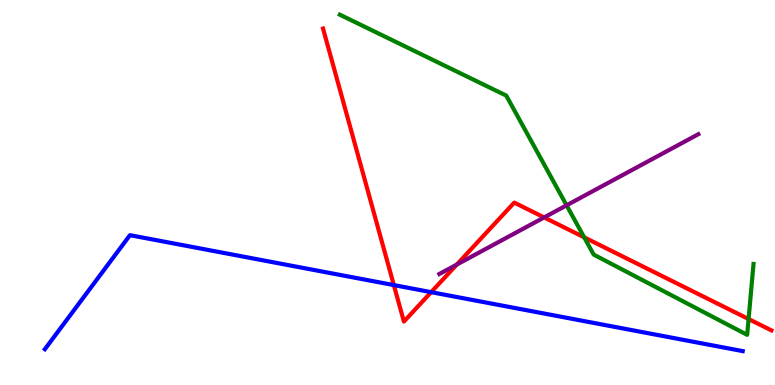[{'lines': ['blue', 'red'], 'intersections': [{'x': 5.08, 'y': 2.59}, {'x': 5.56, 'y': 2.41}]}, {'lines': ['green', 'red'], 'intersections': [{'x': 7.54, 'y': 3.84}, {'x': 9.66, 'y': 1.71}]}, {'lines': ['purple', 'red'], 'intersections': [{'x': 5.89, 'y': 3.13}, {'x': 7.02, 'y': 4.35}]}, {'lines': ['blue', 'green'], 'intersections': []}, {'lines': ['blue', 'purple'], 'intersections': []}, {'lines': ['green', 'purple'], 'intersections': [{'x': 7.31, 'y': 4.67}]}]